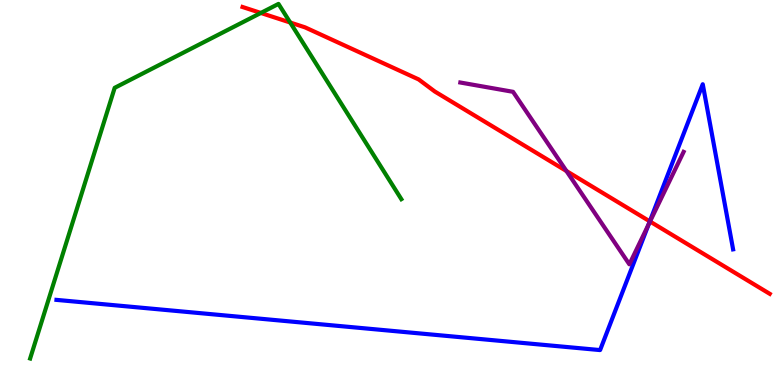[{'lines': ['blue', 'red'], 'intersections': [{'x': 8.38, 'y': 4.25}]}, {'lines': ['green', 'red'], 'intersections': [{'x': 3.37, 'y': 9.66}, {'x': 3.74, 'y': 9.42}]}, {'lines': ['purple', 'red'], 'intersections': [{'x': 7.31, 'y': 5.56}, {'x': 8.39, 'y': 4.25}]}, {'lines': ['blue', 'green'], 'intersections': []}, {'lines': ['blue', 'purple'], 'intersections': [{'x': 8.37, 'y': 4.17}]}, {'lines': ['green', 'purple'], 'intersections': []}]